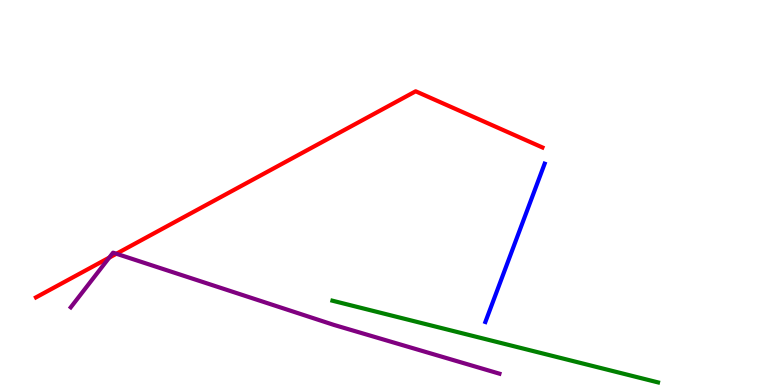[{'lines': ['blue', 'red'], 'intersections': []}, {'lines': ['green', 'red'], 'intersections': []}, {'lines': ['purple', 'red'], 'intersections': [{'x': 1.41, 'y': 3.31}, {'x': 1.5, 'y': 3.41}]}, {'lines': ['blue', 'green'], 'intersections': []}, {'lines': ['blue', 'purple'], 'intersections': []}, {'lines': ['green', 'purple'], 'intersections': []}]